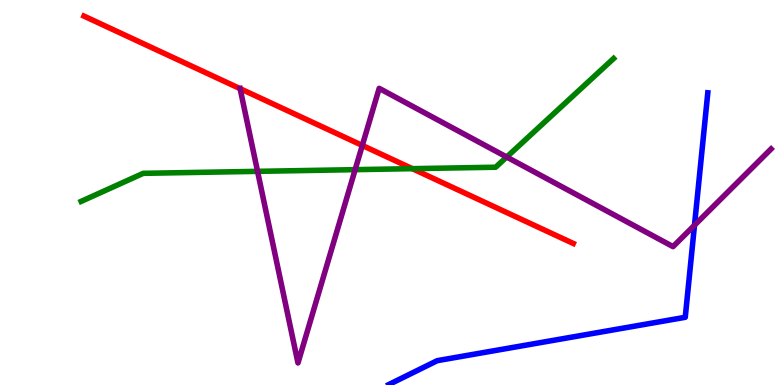[{'lines': ['blue', 'red'], 'intersections': []}, {'lines': ['green', 'red'], 'intersections': [{'x': 5.32, 'y': 5.62}]}, {'lines': ['purple', 'red'], 'intersections': [{'x': 3.1, 'y': 7.7}, {'x': 4.67, 'y': 6.22}]}, {'lines': ['blue', 'green'], 'intersections': []}, {'lines': ['blue', 'purple'], 'intersections': [{'x': 8.96, 'y': 4.15}]}, {'lines': ['green', 'purple'], 'intersections': [{'x': 3.32, 'y': 5.55}, {'x': 4.58, 'y': 5.59}, {'x': 6.54, 'y': 5.92}]}]